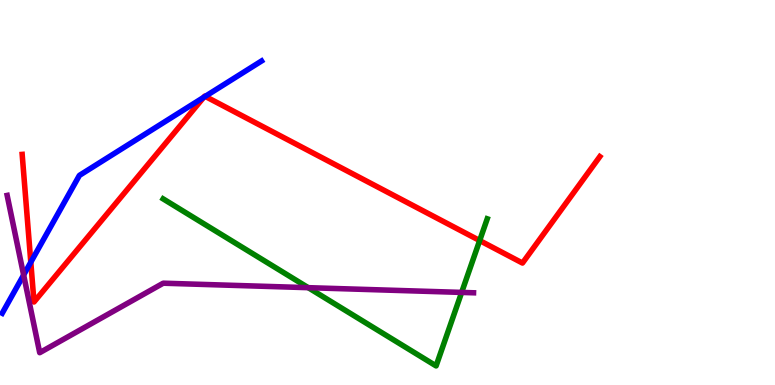[{'lines': ['blue', 'red'], 'intersections': [{'x': 0.397, 'y': 3.19}, {'x': 2.63, 'y': 7.47}, {'x': 2.65, 'y': 7.5}]}, {'lines': ['green', 'red'], 'intersections': [{'x': 6.19, 'y': 3.75}]}, {'lines': ['purple', 'red'], 'intersections': []}, {'lines': ['blue', 'green'], 'intersections': []}, {'lines': ['blue', 'purple'], 'intersections': [{'x': 0.305, 'y': 2.86}]}, {'lines': ['green', 'purple'], 'intersections': [{'x': 3.98, 'y': 2.53}, {'x': 5.96, 'y': 2.4}]}]